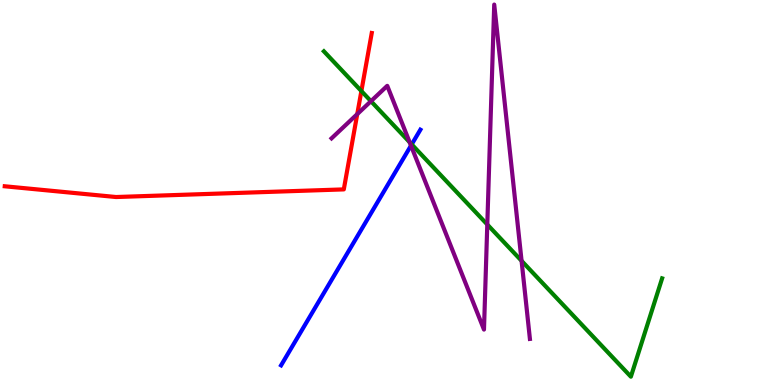[{'lines': ['blue', 'red'], 'intersections': []}, {'lines': ['green', 'red'], 'intersections': [{'x': 4.66, 'y': 7.63}]}, {'lines': ['purple', 'red'], 'intersections': [{'x': 4.61, 'y': 7.04}]}, {'lines': ['blue', 'green'], 'intersections': [{'x': 5.31, 'y': 6.25}]}, {'lines': ['blue', 'purple'], 'intersections': [{'x': 5.3, 'y': 6.22}]}, {'lines': ['green', 'purple'], 'intersections': [{'x': 4.79, 'y': 7.37}, {'x': 5.29, 'y': 6.31}, {'x': 6.29, 'y': 4.17}, {'x': 6.73, 'y': 3.23}]}]